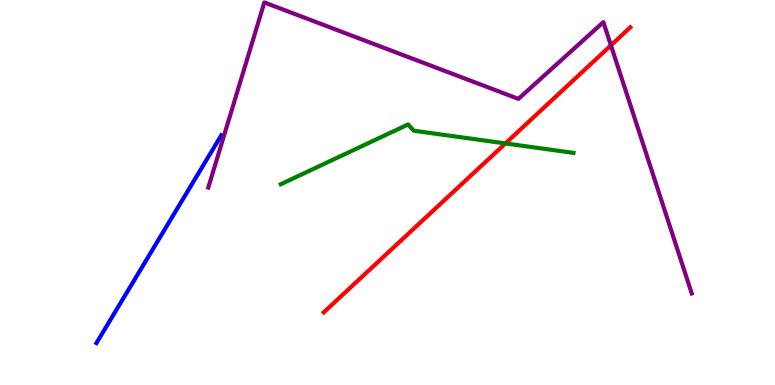[{'lines': ['blue', 'red'], 'intersections': []}, {'lines': ['green', 'red'], 'intersections': [{'x': 6.52, 'y': 6.27}]}, {'lines': ['purple', 'red'], 'intersections': [{'x': 7.88, 'y': 8.82}]}, {'lines': ['blue', 'green'], 'intersections': []}, {'lines': ['blue', 'purple'], 'intersections': []}, {'lines': ['green', 'purple'], 'intersections': []}]